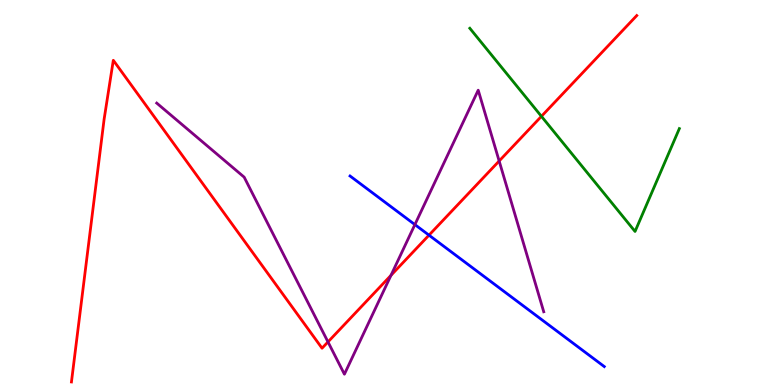[{'lines': ['blue', 'red'], 'intersections': [{'x': 5.54, 'y': 3.89}]}, {'lines': ['green', 'red'], 'intersections': [{'x': 6.99, 'y': 6.98}]}, {'lines': ['purple', 'red'], 'intersections': [{'x': 4.23, 'y': 1.12}, {'x': 5.05, 'y': 2.85}, {'x': 6.44, 'y': 5.82}]}, {'lines': ['blue', 'green'], 'intersections': []}, {'lines': ['blue', 'purple'], 'intersections': [{'x': 5.35, 'y': 4.17}]}, {'lines': ['green', 'purple'], 'intersections': []}]